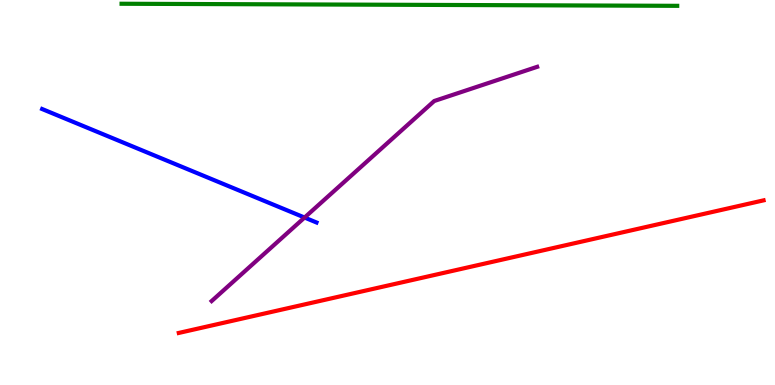[{'lines': ['blue', 'red'], 'intersections': []}, {'lines': ['green', 'red'], 'intersections': []}, {'lines': ['purple', 'red'], 'intersections': []}, {'lines': ['blue', 'green'], 'intersections': []}, {'lines': ['blue', 'purple'], 'intersections': [{'x': 3.93, 'y': 4.35}]}, {'lines': ['green', 'purple'], 'intersections': []}]